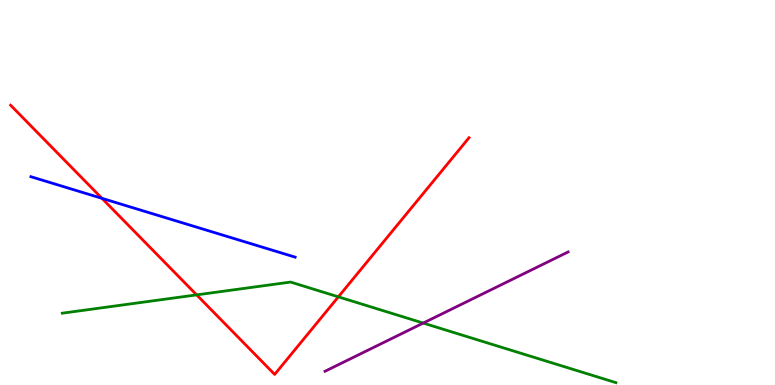[{'lines': ['blue', 'red'], 'intersections': [{'x': 1.32, 'y': 4.85}]}, {'lines': ['green', 'red'], 'intersections': [{'x': 2.54, 'y': 2.34}, {'x': 4.37, 'y': 2.29}]}, {'lines': ['purple', 'red'], 'intersections': []}, {'lines': ['blue', 'green'], 'intersections': []}, {'lines': ['blue', 'purple'], 'intersections': []}, {'lines': ['green', 'purple'], 'intersections': [{'x': 5.46, 'y': 1.61}]}]